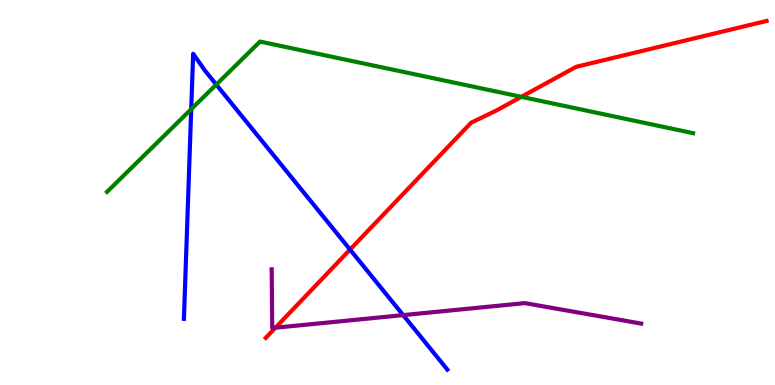[{'lines': ['blue', 'red'], 'intersections': [{'x': 4.52, 'y': 3.52}]}, {'lines': ['green', 'red'], 'intersections': [{'x': 6.73, 'y': 7.48}]}, {'lines': ['purple', 'red'], 'intersections': [{'x': 3.55, 'y': 1.49}]}, {'lines': ['blue', 'green'], 'intersections': [{'x': 2.47, 'y': 7.16}, {'x': 2.79, 'y': 7.8}]}, {'lines': ['blue', 'purple'], 'intersections': [{'x': 5.2, 'y': 1.82}]}, {'lines': ['green', 'purple'], 'intersections': []}]